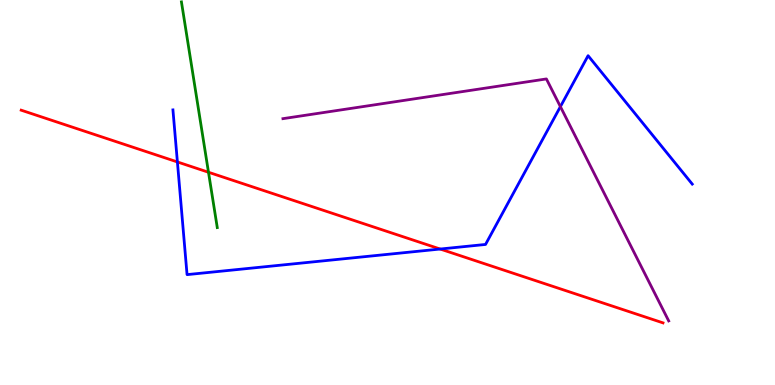[{'lines': ['blue', 'red'], 'intersections': [{'x': 2.29, 'y': 5.79}, {'x': 5.68, 'y': 3.53}]}, {'lines': ['green', 'red'], 'intersections': [{'x': 2.69, 'y': 5.53}]}, {'lines': ['purple', 'red'], 'intersections': []}, {'lines': ['blue', 'green'], 'intersections': []}, {'lines': ['blue', 'purple'], 'intersections': [{'x': 7.23, 'y': 7.23}]}, {'lines': ['green', 'purple'], 'intersections': []}]